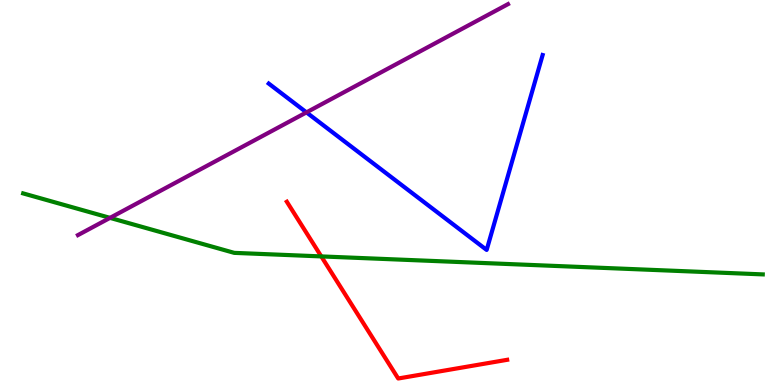[{'lines': ['blue', 'red'], 'intersections': []}, {'lines': ['green', 'red'], 'intersections': [{'x': 4.15, 'y': 3.34}]}, {'lines': ['purple', 'red'], 'intersections': []}, {'lines': ['blue', 'green'], 'intersections': []}, {'lines': ['blue', 'purple'], 'intersections': [{'x': 3.95, 'y': 7.08}]}, {'lines': ['green', 'purple'], 'intersections': [{'x': 1.42, 'y': 4.34}]}]